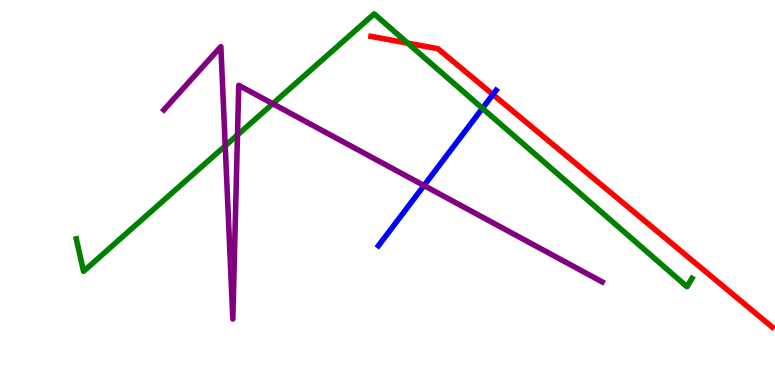[{'lines': ['blue', 'red'], 'intersections': [{'x': 6.36, 'y': 7.55}]}, {'lines': ['green', 'red'], 'intersections': [{'x': 5.26, 'y': 8.88}]}, {'lines': ['purple', 'red'], 'intersections': []}, {'lines': ['blue', 'green'], 'intersections': [{'x': 6.23, 'y': 7.19}]}, {'lines': ['blue', 'purple'], 'intersections': [{'x': 5.47, 'y': 5.18}]}, {'lines': ['green', 'purple'], 'intersections': [{'x': 2.91, 'y': 6.21}, {'x': 3.06, 'y': 6.49}, {'x': 3.52, 'y': 7.31}]}]